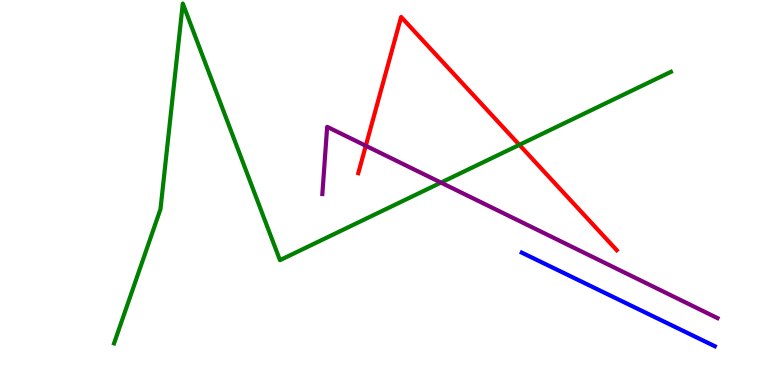[{'lines': ['blue', 'red'], 'intersections': []}, {'lines': ['green', 'red'], 'intersections': [{'x': 6.7, 'y': 6.24}]}, {'lines': ['purple', 'red'], 'intersections': [{'x': 4.72, 'y': 6.21}]}, {'lines': ['blue', 'green'], 'intersections': []}, {'lines': ['blue', 'purple'], 'intersections': []}, {'lines': ['green', 'purple'], 'intersections': [{'x': 5.69, 'y': 5.26}]}]